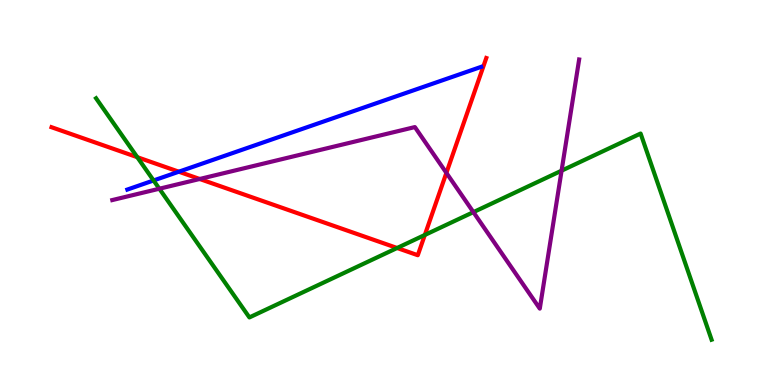[{'lines': ['blue', 'red'], 'intersections': [{'x': 2.31, 'y': 5.54}]}, {'lines': ['green', 'red'], 'intersections': [{'x': 1.77, 'y': 5.92}, {'x': 5.12, 'y': 3.56}, {'x': 5.48, 'y': 3.9}]}, {'lines': ['purple', 'red'], 'intersections': [{'x': 2.58, 'y': 5.35}, {'x': 5.76, 'y': 5.51}]}, {'lines': ['blue', 'green'], 'intersections': [{'x': 1.98, 'y': 5.31}]}, {'lines': ['blue', 'purple'], 'intersections': []}, {'lines': ['green', 'purple'], 'intersections': [{'x': 2.06, 'y': 5.1}, {'x': 6.11, 'y': 4.49}, {'x': 7.25, 'y': 5.57}]}]